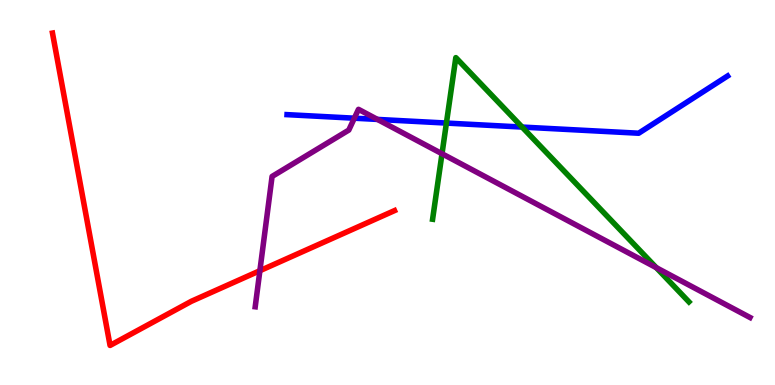[{'lines': ['blue', 'red'], 'intersections': []}, {'lines': ['green', 'red'], 'intersections': []}, {'lines': ['purple', 'red'], 'intersections': [{'x': 3.35, 'y': 2.97}]}, {'lines': ['blue', 'green'], 'intersections': [{'x': 5.76, 'y': 6.8}, {'x': 6.74, 'y': 6.7}]}, {'lines': ['blue', 'purple'], 'intersections': [{'x': 4.57, 'y': 6.93}, {'x': 4.87, 'y': 6.9}]}, {'lines': ['green', 'purple'], 'intersections': [{'x': 5.7, 'y': 6.01}, {'x': 8.47, 'y': 3.05}]}]